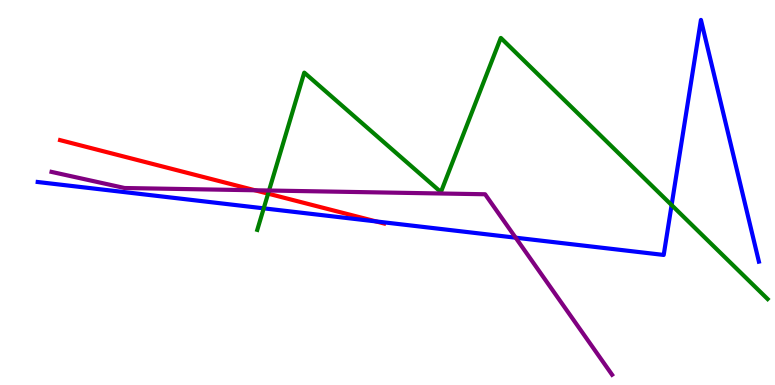[{'lines': ['blue', 'red'], 'intersections': [{'x': 4.85, 'y': 4.25}]}, {'lines': ['green', 'red'], 'intersections': [{'x': 3.46, 'y': 4.97}]}, {'lines': ['purple', 'red'], 'intersections': [{'x': 3.29, 'y': 5.06}]}, {'lines': ['blue', 'green'], 'intersections': [{'x': 3.4, 'y': 4.59}, {'x': 8.67, 'y': 4.67}]}, {'lines': ['blue', 'purple'], 'intersections': [{'x': 6.65, 'y': 3.83}]}, {'lines': ['green', 'purple'], 'intersections': [{'x': 3.47, 'y': 5.05}]}]